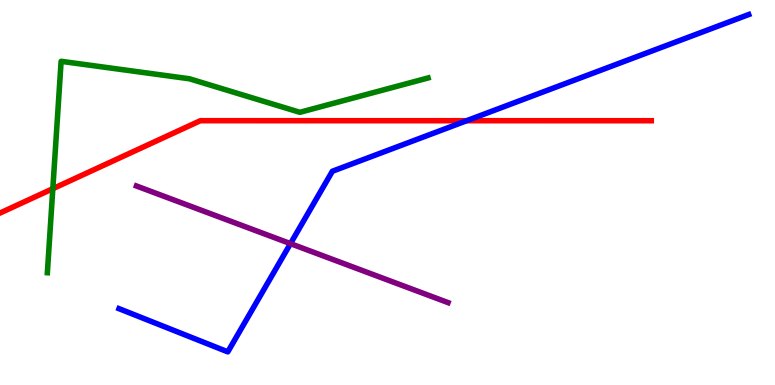[{'lines': ['blue', 'red'], 'intersections': [{'x': 6.02, 'y': 6.86}]}, {'lines': ['green', 'red'], 'intersections': [{'x': 0.682, 'y': 5.1}]}, {'lines': ['purple', 'red'], 'intersections': []}, {'lines': ['blue', 'green'], 'intersections': []}, {'lines': ['blue', 'purple'], 'intersections': [{'x': 3.75, 'y': 3.67}]}, {'lines': ['green', 'purple'], 'intersections': []}]